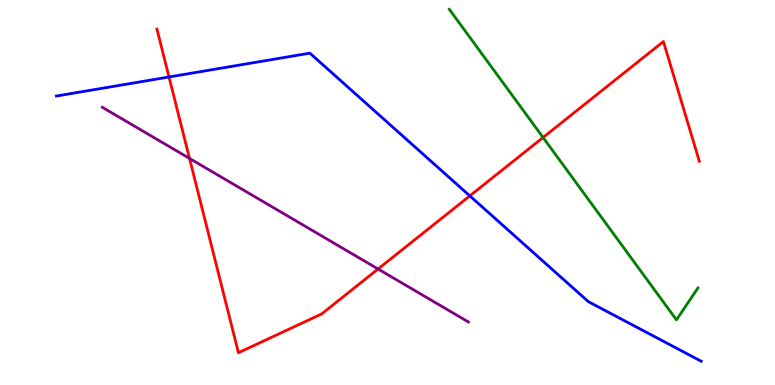[{'lines': ['blue', 'red'], 'intersections': [{'x': 2.18, 'y': 8.0}, {'x': 6.06, 'y': 4.91}]}, {'lines': ['green', 'red'], 'intersections': [{'x': 7.01, 'y': 6.43}]}, {'lines': ['purple', 'red'], 'intersections': [{'x': 2.45, 'y': 5.89}, {'x': 4.88, 'y': 3.01}]}, {'lines': ['blue', 'green'], 'intersections': []}, {'lines': ['blue', 'purple'], 'intersections': []}, {'lines': ['green', 'purple'], 'intersections': []}]